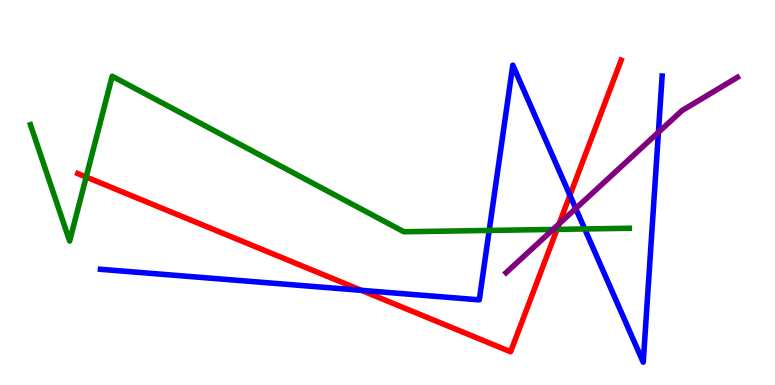[{'lines': ['blue', 'red'], 'intersections': [{'x': 4.66, 'y': 2.46}, {'x': 7.35, 'y': 4.93}]}, {'lines': ['green', 'red'], 'intersections': [{'x': 1.11, 'y': 5.4}, {'x': 7.19, 'y': 4.04}]}, {'lines': ['purple', 'red'], 'intersections': [{'x': 7.21, 'y': 4.19}]}, {'lines': ['blue', 'green'], 'intersections': [{'x': 6.31, 'y': 4.01}, {'x': 7.54, 'y': 4.05}]}, {'lines': ['blue', 'purple'], 'intersections': [{'x': 7.43, 'y': 4.58}, {'x': 8.5, 'y': 6.56}]}, {'lines': ['green', 'purple'], 'intersections': [{'x': 7.14, 'y': 4.04}]}]